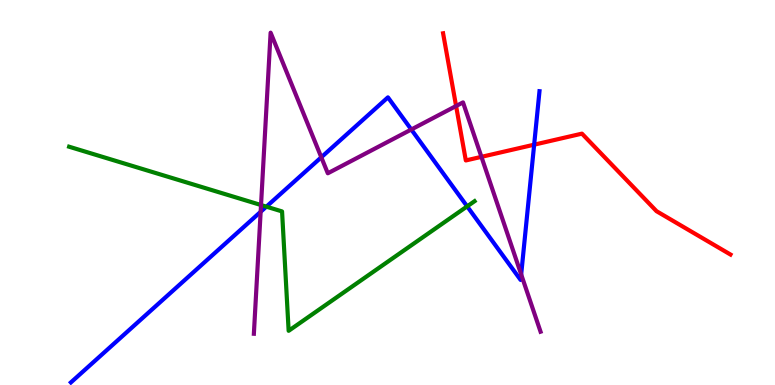[{'lines': ['blue', 'red'], 'intersections': [{'x': 6.89, 'y': 6.24}]}, {'lines': ['green', 'red'], 'intersections': []}, {'lines': ['purple', 'red'], 'intersections': [{'x': 5.89, 'y': 7.25}, {'x': 6.21, 'y': 5.93}]}, {'lines': ['blue', 'green'], 'intersections': [{'x': 3.44, 'y': 4.63}, {'x': 6.03, 'y': 4.64}]}, {'lines': ['blue', 'purple'], 'intersections': [{'x': 3.36, 'y': 4.5}, {'x': 4.15, 'y': 5.91}, {'x': 5.31, 'y': 6.64}, {'x': 6.73, 'y': 2.87}]}, {'lines': ['green', 'purple'], 'intersections': [{'x': 3.37, 'y': 4.67}]}]